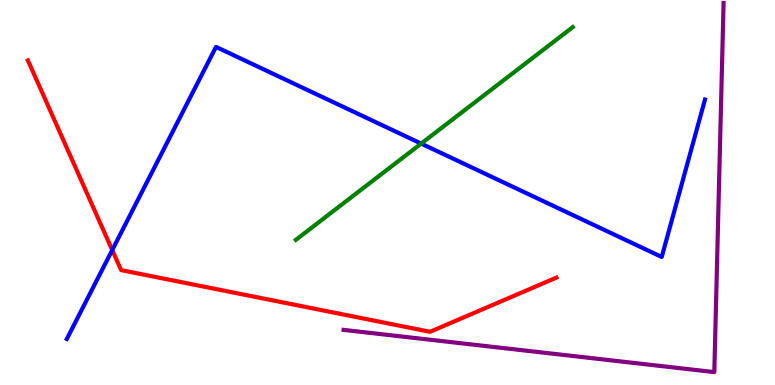[{'lines': ['blue', 'red'], 'intersections': [{'x': 1.45, 'y': 3.5}]}, {'lines': ['green', 'red'], 'intersections': []}, {'lines': ['purple', 'red'], 'intersections': []}, {'lines': ['blue', 'green'], 'intersections': [{'x': 5.43, 'y': 6.27}]}, {'lines': ['blue', 'purple'], 'intersections': []}, {'lines': ['green', 'purple'], 'intersections': []}]